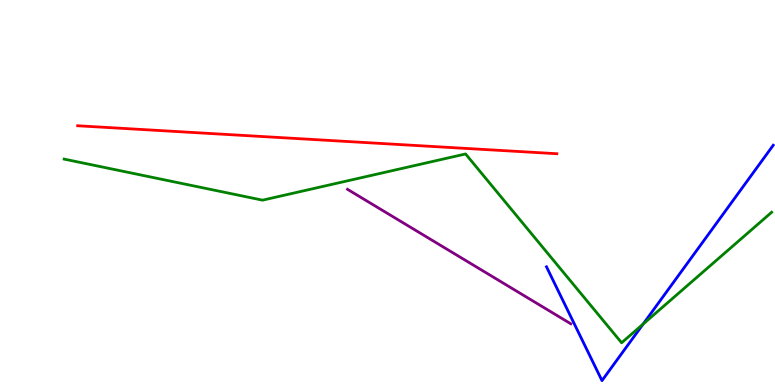[{'lines': ['blue', 'red'], 'intersections': []}, {'lines': ['green', 'red'], 'intersections': []}, {'lines': ['purple', 'red'], 'intersections': []}, {'lines': ['blue', 'green'], 'intersections': [{'x': 8.3, 'y': 1.58}]}, {'lines': ['blue', 'purple'], 'intersections': []}, {'lines': ['green', 'purple'], 'intersections': []}]